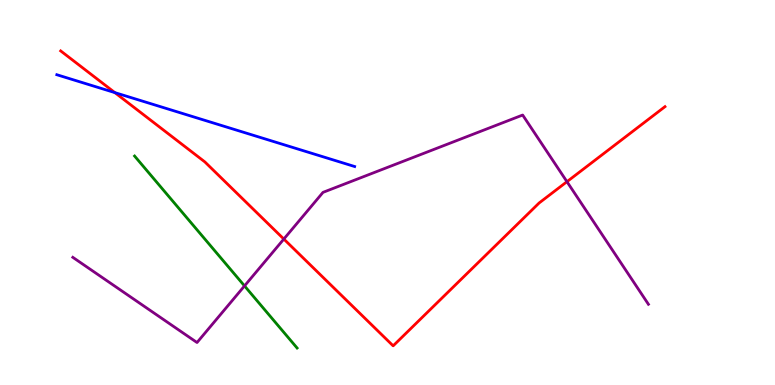[{'lines': ['blue', 'red'], 'intersections': [{'x': 1.48, 'y': 7.59}]}, {'lines': ['green', 'red'], 'intersections': []}, {'lines': ['purple', 'red'], 'intersections': [{'x': 3.66, 'y': 3.79}, {'x': 7.32, 'y': 5.28}]}, {'lines': ['blue', 'green'], 'intersections': []}, {'lines': ['blue', 'purple'], 'intersections': []}, {'lines': ['green', 'purple'], 'intersections': [{'x': 3.16, 'y': 2.57}]}]